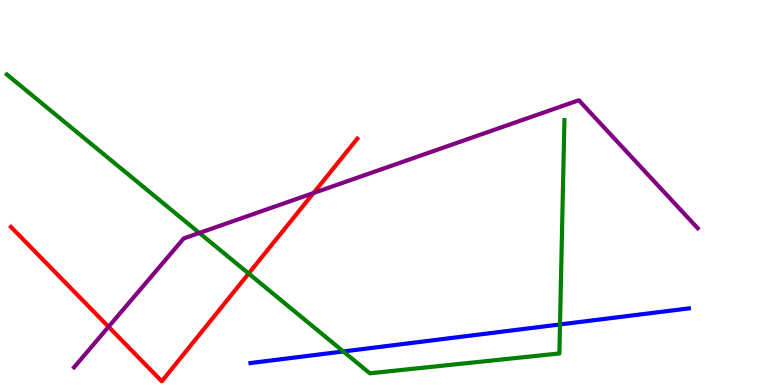[{'lines': ['blue', 'red'], 'intersections': []}, {'lines': ['green', 'red'], 'intersections': [{'x': 3.21, 'y': 2.9}]}, {'lines': ['purple', 'red'], 'intersections': [{'x': 1.4, 'y': 1.51}, {'x': 4.04, 'y': 4.99}]}, {'lines': ['blue', 'green'], 'intersections': [{'x': 4.43, 'y': 0.871}, {'x': 7.23, 'y': 1.57}]}, {'lines': ['blue', 'purple'], 'intersections': []}, {'lines': ['green', 'purple'], 'intersections': [{'x': 2.57, 'y': 3.95}]}]